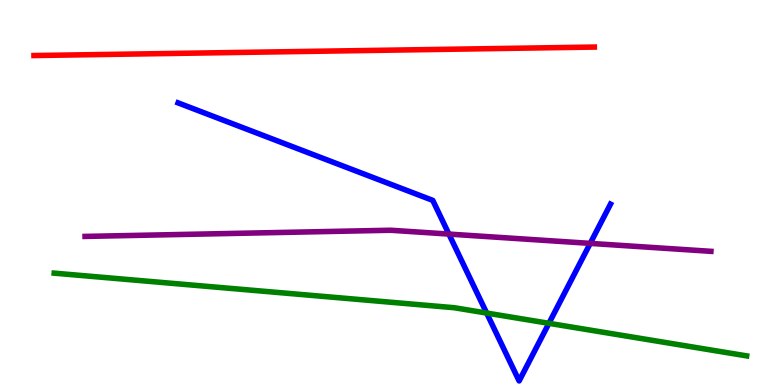[{'lines': ['blue', 'red'], 'intersections': []}, {'lines': ['green', 'red'], 'intersections': []}, {'lines': ['purple', 'red'], 'intersections': []}, {'lines': ['blue', 'green'], 'intersections': [{'x': 6.28, 'y': 1.87}, {'x': 7.08, 'y': 1.6}]}, {'lines': ['blue', 'purple'], 'intersections': [{'x': 5.79, 'y': 3.92}, {'x': 7.62, 'y': 3.68}]}, {'lines': ['green', 'purple'], 'intersections': []}]